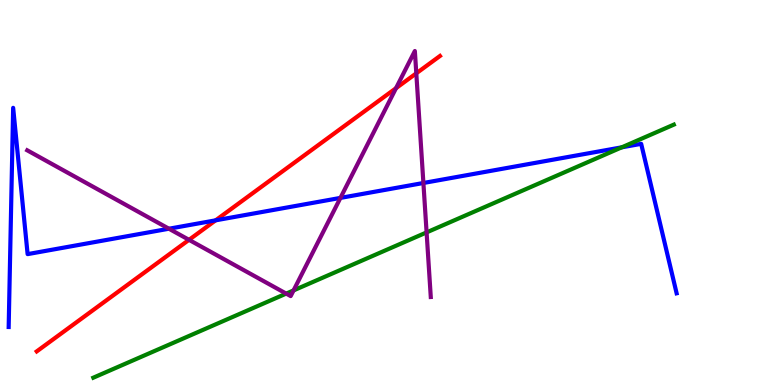[{'lines': ['blue', 'red'], 'intersections': [{'x': 2.78, 'y': 4.28}]}, {'lines': ['green', 'red'], 'intersections': []}, {'lines': ['purple', 'red'], 'intersections': [{'x': 2.44, 'y': 3.77}, {'x': 5.11, 'y': 7.71}, {'x': 5.37, 'y': 8.1}]}, {'lines': ['blue', 'green'], 'intersections': [{'x': 8.02, 'y': 6.17}]}, {'lines': ['blue', 'purple'], 'intersections': [{'x': 2.18, 'y': 4.06}, {'x': 4.39, 'y': 4.86}, {'x': 5.46, 'y': 5.25}]}, {'lines': ['green', 'purple'], 'intersections': [{'x': 3.69, 'y': 2.37}, {'x': 3.79, 'y': 2.46}, {'x': 5.5, 'y': 3.96}]}]